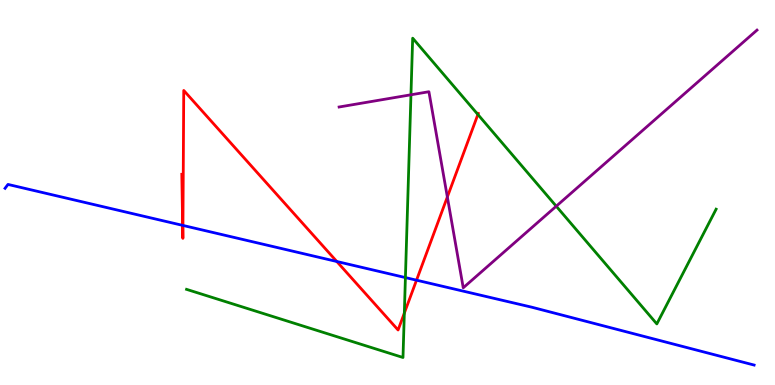[{'lines': ['blue', 'red'], 'intersections': [{'x': 2.36, 'y': 4.15}, {'x': 2.36, 'y': 4.14}, {'x': 4.35, 'y': 3.21}, {'x': 5.37, 'y': 2.72}]}, {'lines': ['green', 'red'], 'intersections': [{'x': 5.22, 'y': 1.87}, {'x': 6.17, 'y': 7.03}]}, {'lines': ['purple', 'red'], 'intersections': [{'x': 5.77, 'y': 4.88}]}, {'lines': ['blue', 'green'], 'intersections': [{'x': 5.23, 'y': 2.79}]}, {'lines': ['blue', 'purple'], 'intersections': []}, {'lines': ['green', 'purple'], 'intersections': [{'x': 5.3, 'y': 7.54}, {'x': 7.18, 'y': 4.64}]}]